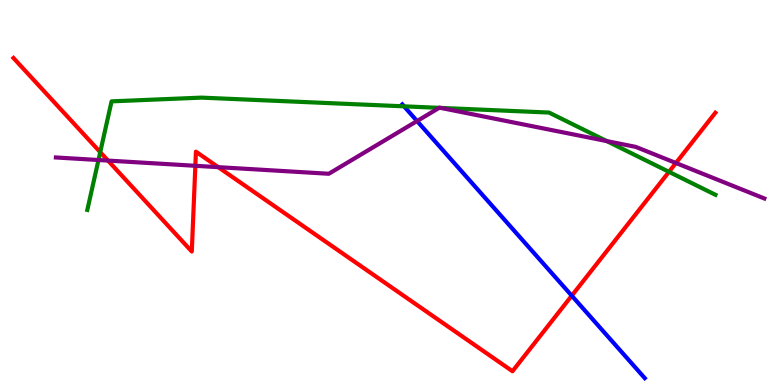[{'lines': ['blue', 'red'], 'intersections': [{'x': 7.38, 'y': 2.32}]}, {'lines': ['green', 'red'], 'intersections': [{'x': 1.29, 'y': 6.05}, {'x': 8.63, 'y': 5.54}]}, {'lines': ['purple', 'red'], 'intersections': [{'x': 1.39, 'y': 5.83}, {'x': 2.52, 'y': 5.69}, {'x': 2.82, 'y': 5.66}, {'x': 8.72, 'y': 5.77}]}, {'lines': ['blue', 'green'], 'intersections': [{'x': 5.21, 'y': 7.24}]}, {'lines': ['blue', 'purple'], 'intersections': [{'x': 5.38, 'y': 6.86}]}, {'lines': ['green', 'purple'], 'intersections': [{'x': 1.27, 'y': 5.84}, {'x': 5.67, 'y': 7.2}, {'x': 5.69, 'y': 7.2}, {'x': 7.83, 'y': 6.34}]}]